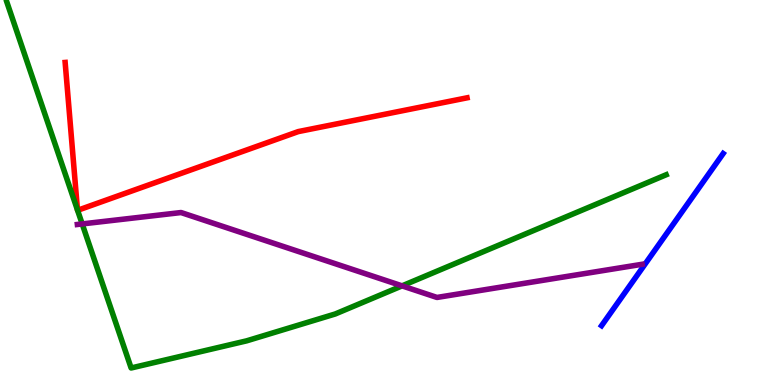[{'lines': ['blue', 'red'], 'intersections': []}, {'lines': ['green', 'red'], 'intersections': [{'x': 1.0, 'y': 4.54}, {'x': 1.0, 'y': 4.54}]}, {'lines': ['purple', 'red'], 'intersections': []}, {'lines': ['blue', 'green'], 'intersections': []}, {'lines': ['blue', 'purple'], 'intersections': []}, {'lines': ['green', 'purple'], 'intersections': [{'x': 1.06, 'y': 4.18}, {'x': 5.19, 'y': 2.58}]}]